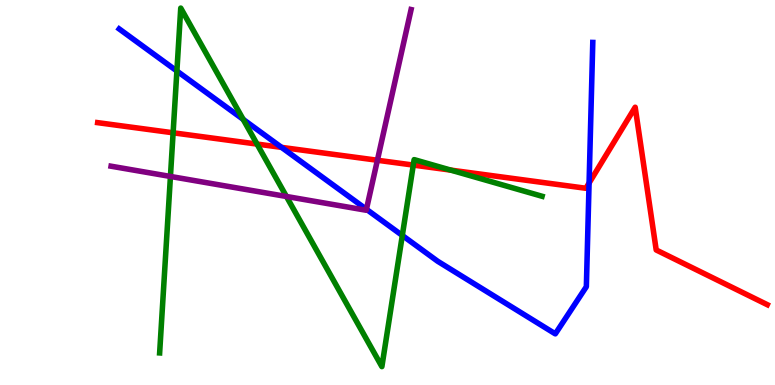[{'lines': ['blue', 'red'], 'intersections': [{'x': 3.63, 'y': 6.17}, {'x': 7.6, 'y': 5.25}]}, {'lines': ['green', 'red'], 'intersections': [{'x': 2.23, 'y': 6.55}, {'x': 3.32, 'y': 6.26}, {'x': 5.33, 'y': 5.71}, {'x': 5.82, 'y': 5.58}]}, {'lines': ['purple', 'red'], 'intersections': [{'x': 4.87, 'y': 5.84}]}, {'lines': ['blue', 'green'], 'intersections': [{'x': 2.28, 'y': 8.16}, {'x': 3.14, 'y': 6.9}, {'x': 5.19, 'y': 3.88}]}, {'lines': ['blue', 'purple'], 'intersections': [{'x': 4.73, 'y': 4.56}]}, {'lines': ['green', 'purple'], 'intersections': [{'x': 2.2, 'y': 5.42}, {'x': 3.7, 'y': 4.9}]}]